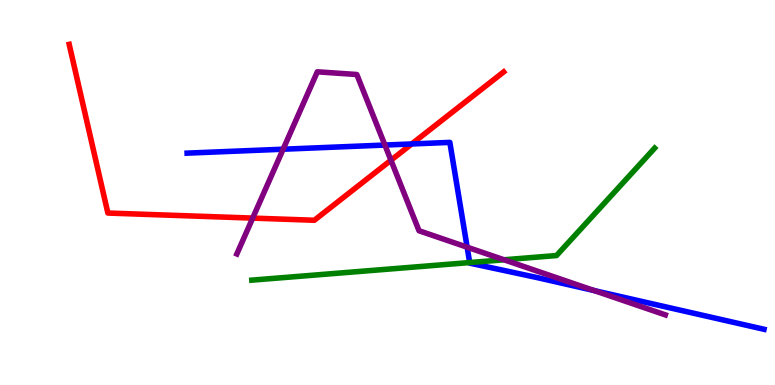[{'lines': ['blue', 'red'], 'intersections': [{'x': 5.31, 'y': 6.26}]}, {'lines': ['green', 'red'], 'intersections': []}, {'lines': ['purple', 'red'], 'intersections': [{'x': 3.26, 'y': 4.33}, {'x': 5.04, 'y': 5.84}]}, {'lines': ['blue', 'green'], 'intersections': [{'x': 6.06, 'y': 3.18}]}, {'lines': ['blue', 'purple'], 'intersections': [{'x': 3.65, 'y': 6.12}, {'x': 4.97, 'y': 6.23}, {'x': 6.03, 'y': 3.58}, {'x': 7.67, 'y': 2.45}]}, {'lines': ['green', 'purple'], 'intersections': [{'x': 6.5, 'y': 3.25}]}]